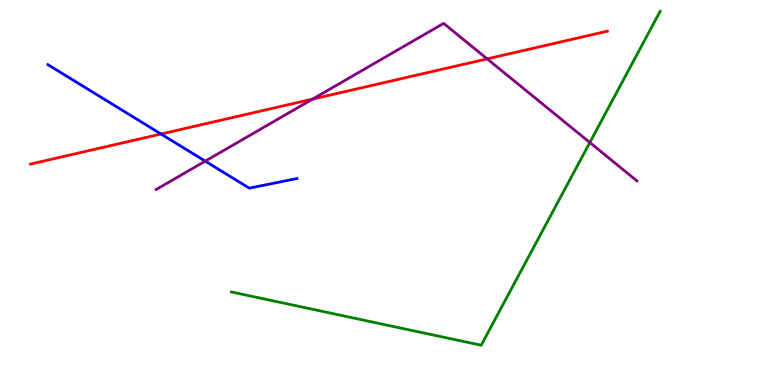[{'lines': ['blue', 'red'], 'intersections': [{'x': 2.08, 'y': 6.52}]}, {'lines': ['green', 'red'], 'intersections': []}, {'lines': ['purple', 'red'], 'intersections': [{'x': 4.03, 'y': 7.43}, {'x': 6.29, 'y': 8.47}]}, {'lines': ['blue', 'green'], 'intersections': []}, {'lines': ['blue', 'purple'], 'intersections': [{'x': 2.65, 'y': 5.81}]}, {'lines': ['green', 'purple'], 'intersections': [{'x': 7.61, 'y': 6.3}]}]